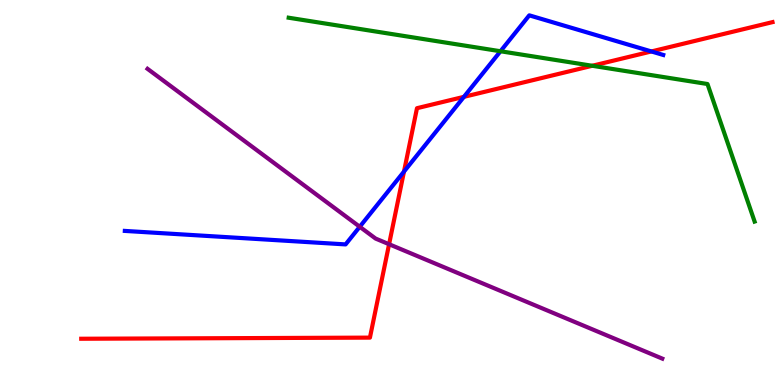[{'lines': ['blue', 'red'], 'intersections': [{'x': 5.21, 'y': 5.54}, {'x': 5.99, 'y': 7.48}, {'x': 8.41, 'y': 8.66}]}, {'lines': ['green', 'red'], 'intersections': [{'x': 7.64, 'y': 8.29}]}, {'lines': ['purple', 'red'], 'intersections': [{'x': 5.02, 'y': 3.66}]}, {'lines': ['blue', 'green'], 'intersections': [{'x': 6.46, 'y': 8.67}]}, {'lines': ['blue', 'purple'], 'intersections': [{'x': 4.64, 'y': 4.11}]}, {'lines': ['green', 'purple'], 'intersections': []}]